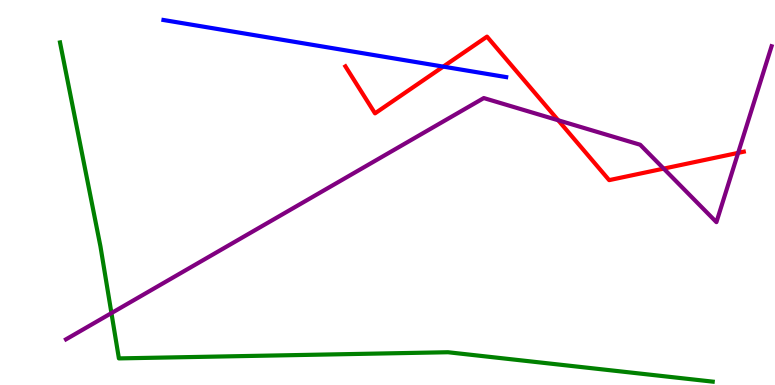[{'lines': ['blue', 'red'], 'intersections': [{'x': 5.72, 'y': 8.27}]}, {'lines': ['green', 'red'], 'intersections': []}, {'lines': ['purple', 'red'], 'intersections': [{'x': 7.2, 'y': 6.88}, {'x': 8.56, 'y': 5.62}, {'x': 9.52, 'y': 6.03}]}, {'lines': ['blue', 'green'], 'intersections': []}, {'lines': ['blue', 'purple'], 'intersections': []}, {'lines': ['green', 'purple'], 'intersections': [{'x': 1.44, 'y': 1.87}]}]